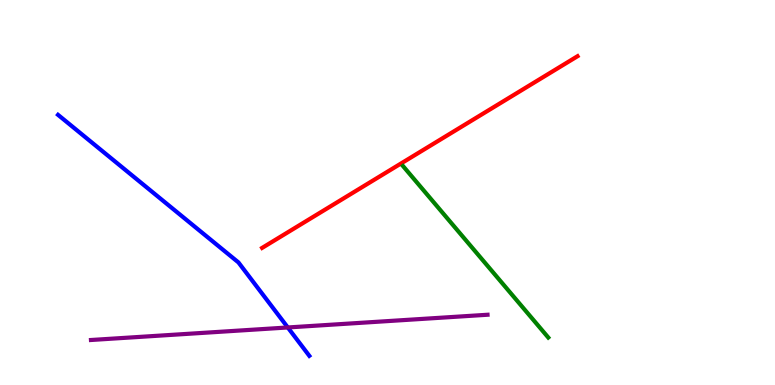[{'lines': ['blue', 'red'], 'intersections': []}, {'lines': ['green', 'red'], 'intersections': []}, {'lines': ['purple', 'red'], 'intersections': []}, {'lines': ['blue', 'green'], 'intersections': []}, {'lines': ['blue', 'purple'], 'intersections': [{'x': 3.71, 'y': 1.49}]}, {'lines': ['green', 'purple'], 'intersections': []}]